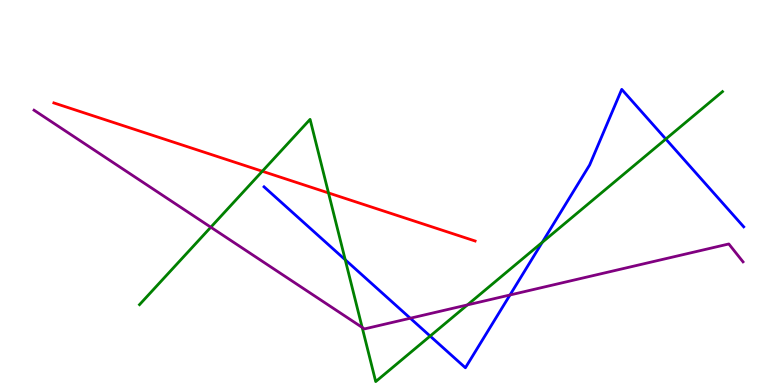[{'lines': ['blue', 'red'], 'intersections': []}, {'lines': ['green', 'red'], 'intersections': [{'x': 3.38, 'y': 5.55}, {'x': 4.24, 'y': 4.99}]}, {'lines': ['purple', 'red'], 'intersections': []}, {'lines': ['blue', 'green'], 'intersections': [{'x': 4.45, 'y': 3.25}, {'x': 5.55, 'y': 1.27}, {'x': 7.0, 'y': 3.71}, {'x': 8.59, 'y': 6.39}]}, {'lines': ['blue', 'purple'], 'intersections': [{'x': 5.29, 'y': 1.73}, {'x': 6.58, 'y': 2.34}]}, {'lines': ['green', 'purple'], 'intersections': [{'x': 2.72, 'y': 4.1}, {'x': 4.67, 'y': 1.5}, {'x': 6.03, 'y': 2.08}]}]